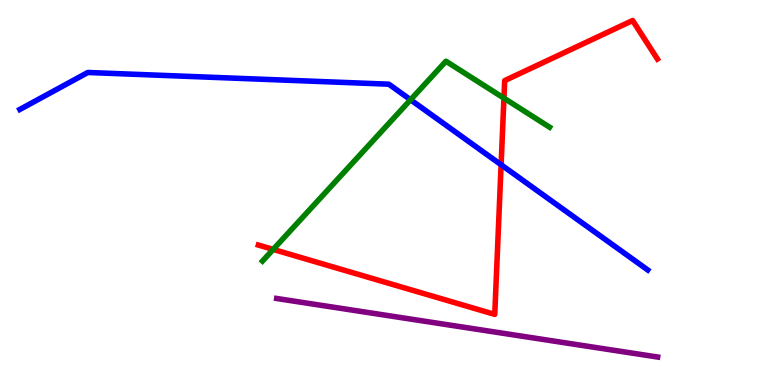[{'lines': ['blue', 'red'], 'intersections': [{'x': 6.47, 'y': 5.72}]}, {'lines': ['green', 'red'], 'intersections': [{'x': 3.53, 'y': 3.52}, {'x': 6.5, 'y': 7.45}]}, {'lines': ['purple', 'red'], 'intersections': []}, {'lines': ['blue', 'green'], 'intersections': [{'x': 5.3, 'y': 7.41}]}, {'lines': ['blue', 'purple'], 'intersections': []}, {'lines': ['green', 'purple'], 'intersections': []}]